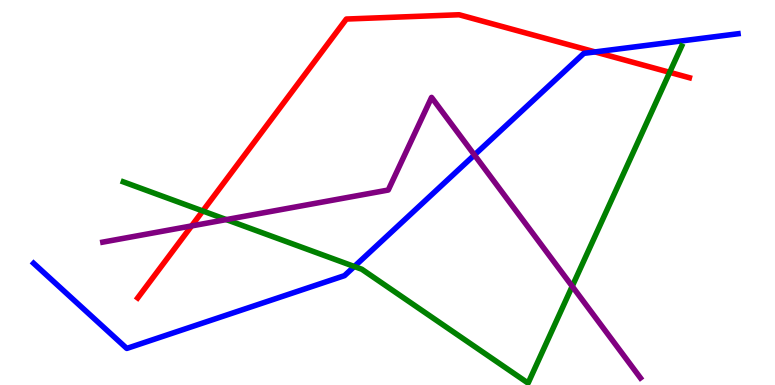[{'lines': ['blue', 'red'], 'intersections': [{'x': 7.68, 'y': 8.65}]}, {'lines': ['green', 'red'], 'intersections': [{'x': 2.62, 'y': 4.52}, {'x': 8.64, 'y': 8.12}]}, {'lines': ['purple', 'red'], 'intersections': [{'x': 2.47, 'y': 4.13}]}, {'lines': ['blue', 'green'], 'intersections': [{'x': 4.57, 'y': 3.08}]}, {'lines': ['blue', 'purple'], 'intersections': [{'x': 6.12, 'y': 5.97}]}, {'lines': ['green', 'purple'], 'intersections': [{'x': 2.92, 'y': 4.3}, {'x': 7.38, 'y': 2.56}]}]